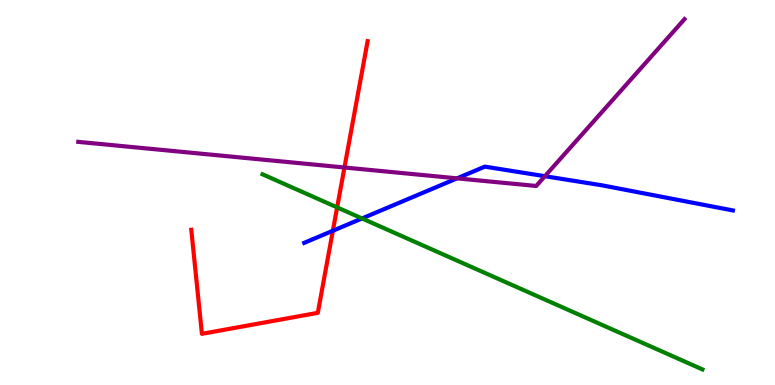[{'lines': ['blue', 'red'], 'intersections': [{'x': 4.29, 'y': 4.01}]}, {'lines': ['green', 'red'], 'intersections': [{'x': 4.35, 'y': 4.61}]}, {'lines': ['purple', 'red'], 'intersections': [{'x': 4.44, 'y': 5.65}]}, {'lines': ['blue', 'green'], 'intersections': [{'x': 4.67, 'y': 4.33}]}, {'lines': ['blue', 'purple'], 'intersections': [{'x': 5.9, 'y': 5.37}, {'x': 7.03, 'y': 5.42}]}, {'lines': ['green', 'purple'], 'intersections': []}]